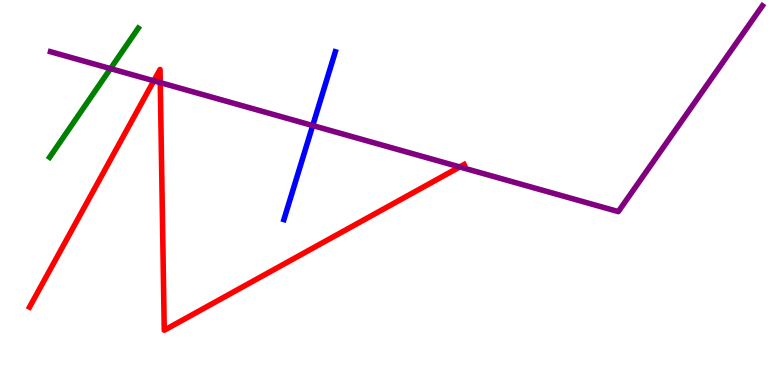[{'lines': ['blue', 'red'], 'intersections': []}, {'lines': ['green', 'red'], 'intersections': []}, {'lines': ['purple', 'red'], 'intersections': [{'x': 1.98, 'y': 7.9}, {'x': 2.07, 'y': 7.85}, {'x': 5.93, 'y': 5.66}]}, {'lines': ['blue', 'green'], 'intersections': []}, {'lines': ['blue', 'purple'], 'intersections': [{'x': 4.04, 'y': 6.74}]}, {'lines': ['green', 'purple'], 'intersections': [{'x': 1.43, 'y': 8.22}]}]